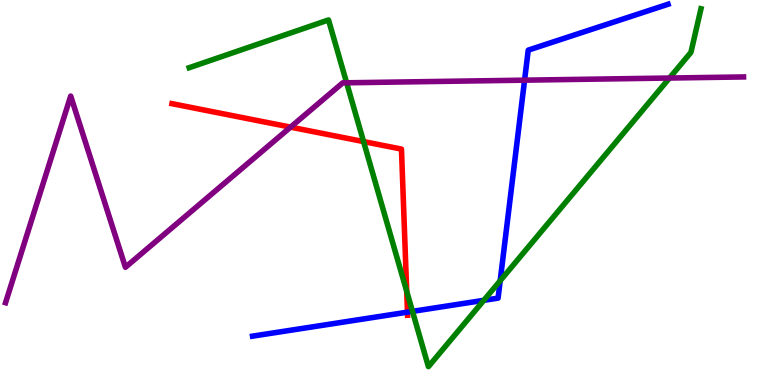[{'lines': ['blue', 'red'], 'intersections': [{'x': 5.26, 'y': 1.89}]}, {'lines': ['green', 'red'], 'intersections': [{'x': 4.69, 'y': 6.32}, {'x': 5.25, 'y': 2.43}]}, {'lines': ['purple', 'red'], 'intersections': [{'x': 3.75, 'y': 6.7}]}, {'lines': ['blue', 'green'], 'intersections': [{'x': 5.32, 'y': 1.91}, {'x': 6.24, 'y': 2.2}, {'x': 6.45, 'y': 2.71}]}, {'lines': ['blue', 'purple'], 'intersections': [{'x': 6.77, 'y': 7.92}]}, {'lines': ['green', 'purple'], 'intersections': [{'x': 4.47, 'y': 7.85}, {'x': 8.64, 'y': 7.97}]}]